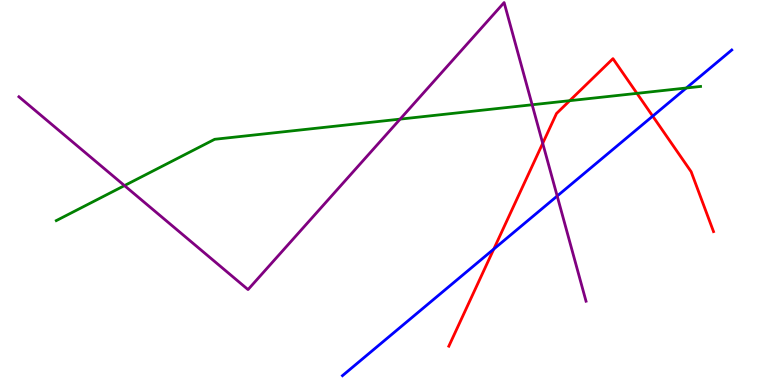[{'lines': ['blue', 'red'], 'intersections': [{'x': 6.37, 'y': 3.53}, {'x': 8.42, 'y': 6.98}]}, {'lines': ['green', 'red'], 'intersections': [{'x': 7.35, 'y': 7.39}, {'x': 8.22, 'y': 7.58}]}, {'lines': ['purple', 'red'], 'intersections': [{'x': 7.0, 'y': 6.28}]}, {'lines': ['blue', 'green'], 'intersections': [{'x': 8.86, 'y': 7.71}]}, {'lines': ['blue', 'purple'], 'intersections': [{'x': 7.19, 'y': 4.91}]}, {'lines': ['green', 'purple'], 'intersections': [{'x': 1.61, 'y': 5.18}, {'x': 5.16, 'y': 6.91}, {'x': 6.87, 'y': 7.28}]}]